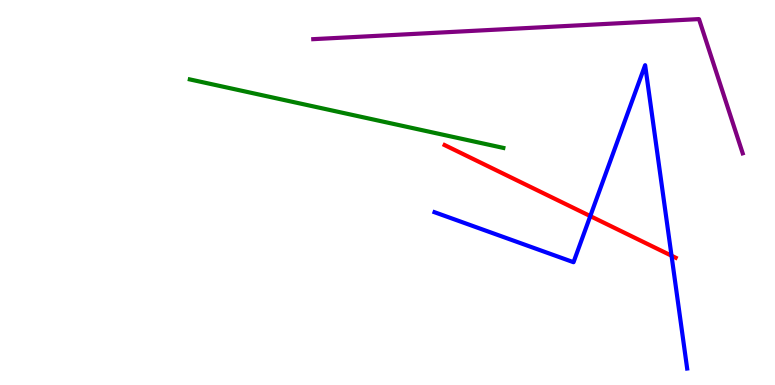[{'lines': ['blue', 'red'], 'intersections': [{'x': 7.62, 'y': 4.39}, {'x': 8.66, 'y': 3.36}]}, {'lines': ['green', 'red'], 'intersections': []}, {'lines': ['purple', 'red'], 'intersections': []}, {'lines': ['blue', 'green'], 'intersections': []}, {'lines': ['blue', 'purple'], 'intersections': []}, {'lines': ['green', 'purple'], 'intersections': []}]